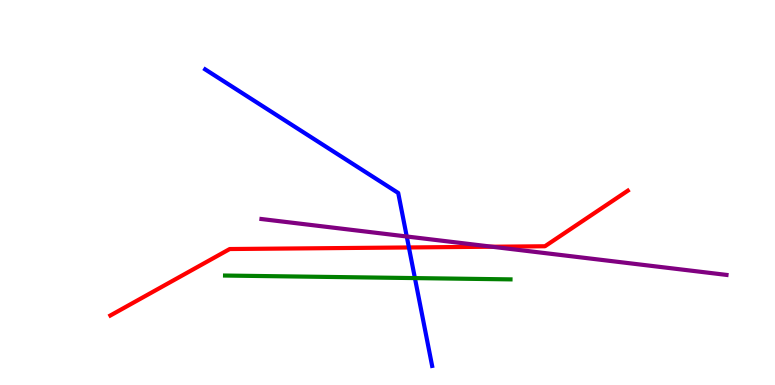[{'lines': ['blue', 'red'], 'intersections': [{'x': 5.28, 'y': 3.57}]}, {'lines': ['green', 'red'], 'intersections': []}, {'lines': ['purple', 'red'], 'intersections': [{'x': 6.35, 'y': 3.59}]}, {'lines': ['blue', 'green'], 'intersections': [{'x': 5.35, 'y': 2.78}]}, {'lines': ['blue', 'purple'], 'intersections': [{'x': 5.25, 'y': 3.86}]}, {'lines': ['green', 'purple'], 'intersections': []}]